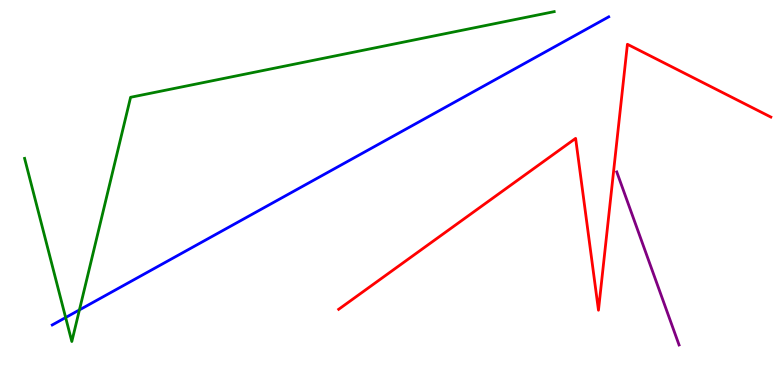[{'lines': ['blue', 'red'], 'intersections': []}, {'lines': ['green', 'red'], 'intersections': []}, {'lines': ['purple', 'red'], 'intersections': []}, {'lines': ['blue', 'green'], 'intersections': [{'x': 0.847, 'y': 1.75}, {'x': 1.02, 'y': 1.95}]}, {'lines': ['blue', 'purple'], 'intersections': []}, {'lines': ['green', 'purple'], 'intersections': []}]